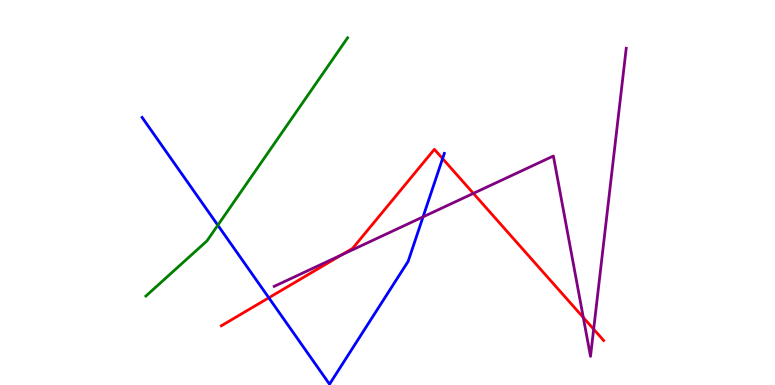[{'lines': ['blue', 'red'], 'intersections': [{'x': 3.47, 'y': 2.27}, {'x': 5.71, 'y': 5.88}]}, {'lines': ['green', 'red'], 'intersections': []}, {'lines': ['purple', 'red'], 'intersections': [{'x': 4.41, 'y': 3.38}, {'x': 6.11, 'y': 4.98}, {'x': 7.53, 'y': 1.75}, {'x': 7.66, 'y': 1.45}]}, {'lines': ['blue', 'green'], 'intersections': [{'x': 2.81, 'y': 4.15}]}, {'lines': ['blue', 'purple'], 'intersections': [{'x': 5.46, 'y': 4.37}]}, {'lines': ['green', 'purple'], 'intersections': []}]